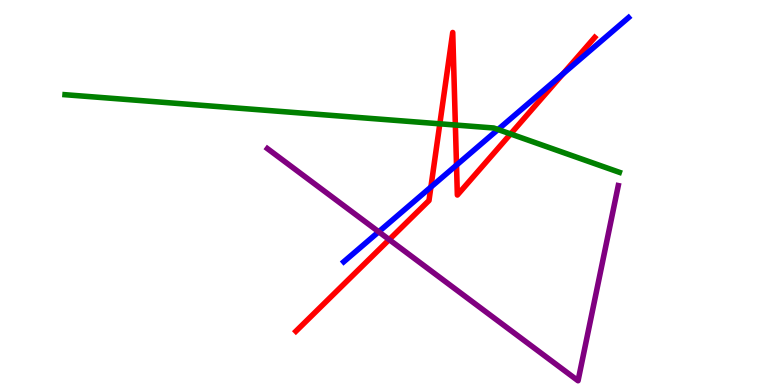[{'lines': ['blue', 'red'], 'intersections': [{'x': 5.56, 'y': 5.14}, {'x': 5.89, 'y': 5.71}, {'x': 7.27, 'y': 8.08}]}, {'lines': ['green', 'red'], 'intersections': [{'x': 5.68, 'y': 6.78}, {'x': 5.88, 'y': 6.75}, {'x': 6.59, 'y': 6.52}]}, {'lines': ['purple', 'red'], 'intersections': [{'x': 5.02, 'y': 3.78}]}, {'lines': ['blue', 'green'], 'intersections': [{'x': 6.43, 'y': 6.64}]}, {'lines': ['blue', 'purple'], 'intersections': [{'x': 4.89, 'y': 3.98}]}, {'lines': ['green', 'purple'], 'intersections': []}]